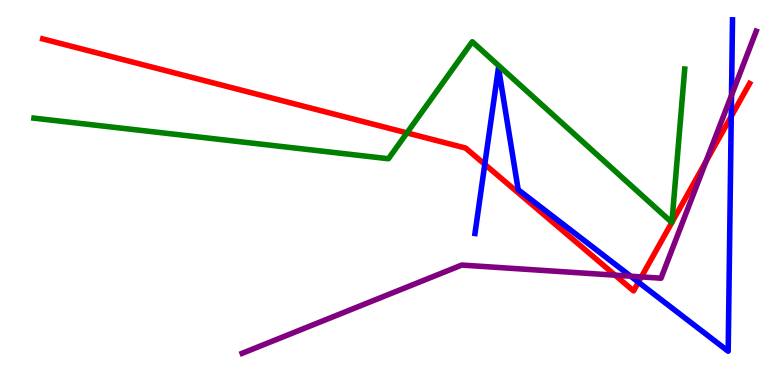[{'lines': ['blue', 'red'], 'intersections': [{'x': 6.26, 'y': 5.73}, {'x': 8.24, 'y': 2.67}, {'x': 9.44, 'y': 6.98}]}, {'lines': ['green', 'red'], 'intersections': [{'x': 5.25, 'y': 6.55}, {'x': 8.67, 'y': 4.22}, {'x': 8.67, 'y': 4.22}]}, {'lines': ['purple', 'red'], 'intersections': [{'x': 7.94, 'y': 2.85}, {'x': 8.28, 'y': 2.81}, {'x': 9.11, 'y': 5.81}]}, {'lines': ['blue', 'green'], 'intersections': []}, {'lines': ['blue', 'purple'], 'intersections': [{'x': 8.14, 'y': 2.83}, {'x': 9.44, 'y': 7.53}]}, {'lines': ['green', 'purple'], 'intersections': []}]